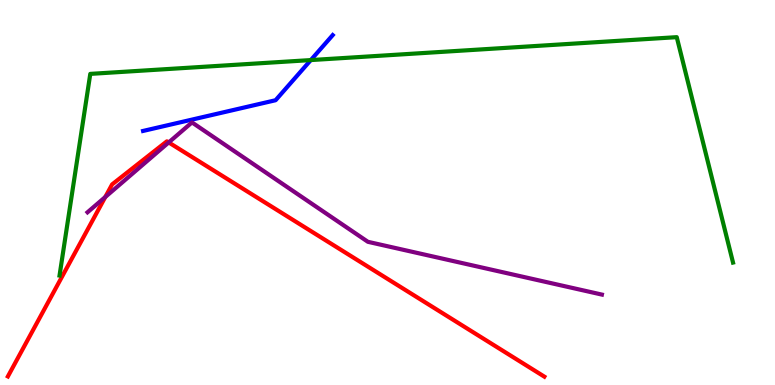[{'lines': ['blue', 'red'], 'intersections': []}, {'lines': ['green', 'red'], 'intersections': []}, {'lines': ['purple', 'red'], 'intersections': [{'x': 1.36, 'y': 4.88}, {'x': 2.18, 'y': 6.3}]}, {'lines': ['blue', 'green'], 'intersections': [{'x': 4.01, 'y': 8.44}]}, {'lines': ['blue', 'purple'], 'intersections': []}, {'lines': ['green', 'purple'], 'intersections': []}]